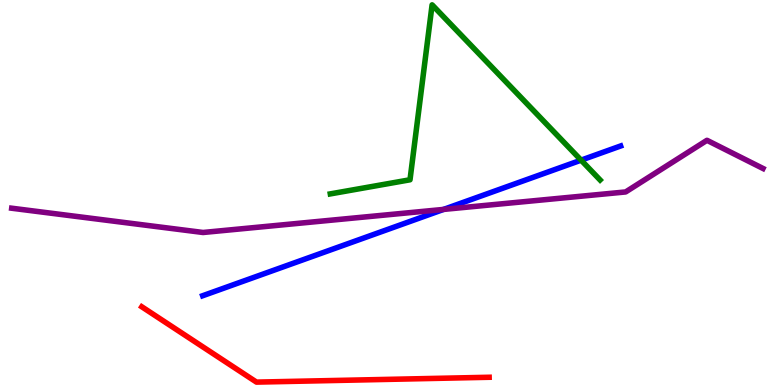[{'lines': ['blue', 'red'], 'intersections': []}, {'lines': ['green', 'red'], 'intersections': []}, {'lines': ['purple', 'red'], 'intersections': []}, {'lines': ['blue', 'green'], 'intersections': [{'x': 7.5, 'y': 5.84}]}, {'lines': ['blue', 'purple'], 'intersections': [{'x': 5.72, 'y': 4.56}]}, {'lines': ['green', 'purple'], 'intersections': []}]